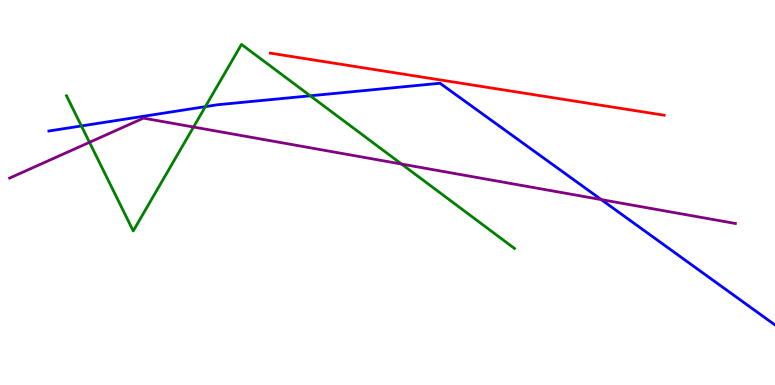[{'lines': ['blue', 'red'], 'intersections': []}, {'lines': ['green', 'red'], 'intersections': []}, {'lines': ['purple', 'red'], 'intersections': []}, {'lines': ['blue', 'green'], 'intersections': [{'x': 1.05, 'y': 6.73}, {'x': 2.65, 'y': 7.23}, {'x': 4.0, 'y': 7.51}]}, {'lines': ['blue', 'purple'], 'intersections': [{'x': 7.76, 'y': 4.82}]}, {'lines': ['green', 'purple'], 'intersections': [{'x': 1.15, 'y': 6.3}, {'x': 2.5, 'y': 6.7}, {'x': 5.18, 'y': 5.74}]}]